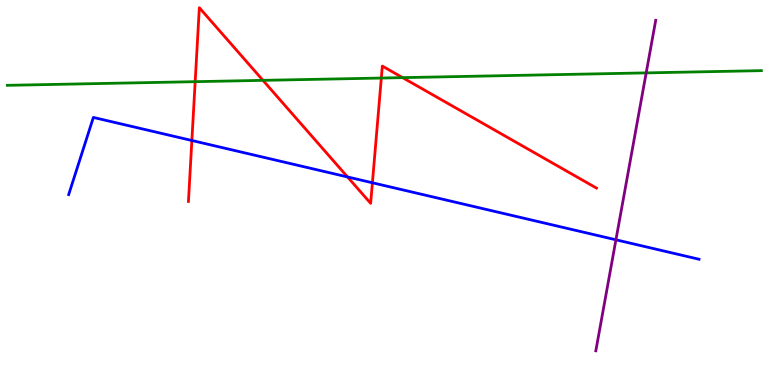[{'lines': ['blue', 'red'], 'intersections': [{'x': 2.48, 'y': 6.35}, {'x': 4.48, 'y': 5.4}, {'x': 4.81, 'y': 5.25}]}, {'lines': ['green', 'red'], 'intersections': [{'x': 2.52, 'y': 7.88}, {'x': 3.39, 'y': 7.91}, {'x': 4.92, 'y': 7.97}, {'x': 5.19, 'y': 7.98}]}, {'lines': ['purple', 'red'], 'intersections': []}, {'lines': ['blue', 'green'], 'intersections': []}, {'lines': ['blue', 'purple'], 'intersections': [{'x': 7.95, 'y': 3.77}]}, {'lines': ['green', 'purple'], 'intersections': [{'x': 8.34, 'y': 8.11}]}]